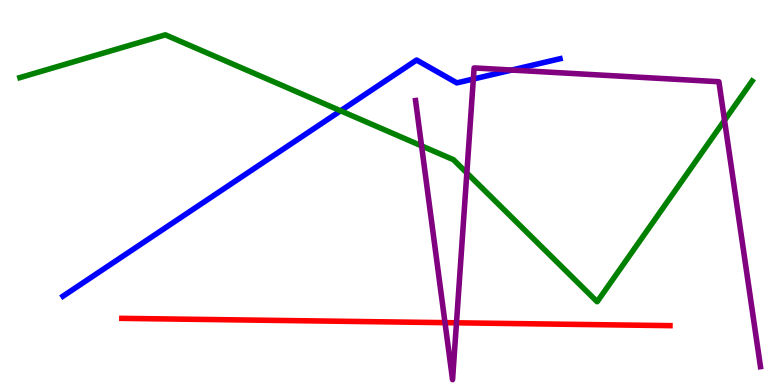[{'lines': ['blue', 'red'], 'intersections': []}, {'lines': ['green', 'red'], 'intersections': []}, {'lines': ['purple', 'red'], 'intersections': [{'x': 5.74, 'y': 1.62}, {'x': 5.89, 'y': 1.62}]}, {'lines': ['blue', 'green'], 'intersections': [{'x': 4.39, 'y': 7.12}]}, {'lines': ['blue', 'purple'], 'intersections': [{'x': 6.11, 'y': 7.95}, {'x': 6.6, 'y': 8.18}]}, {'lines': ['green', 'purple'], 'intersections': [{'x': 5.44, 'y': 6.21}, {'x': 6.02, 'y': 5.51}, {'x': 9.35, 'y': 6.87}]}]